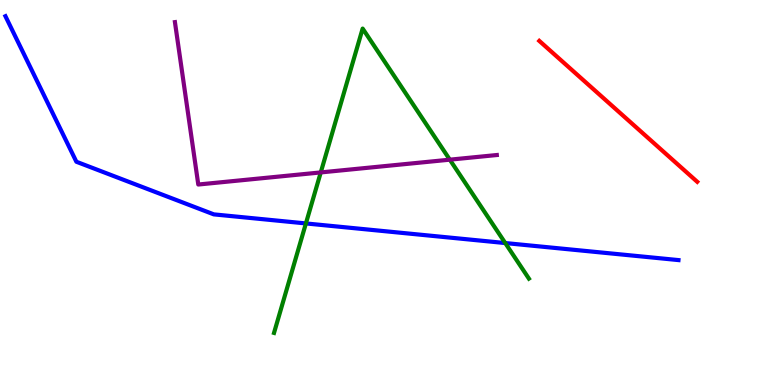[{'lines': ['blue', 'red'], 'intersections': []}, {'lines': ['green', 'red'], 'intersections': []}, {'lines': ['purple', 'red'], 'intersections': []}, {'lines': ['blue', 'green'], 'intersections': [{'x': 3.95, 'y': 4.2}, {'x': 6.52, 'y': 3.69}]}, {'lines': ['blue', 'purple'], 'intersections': []}, {'lines': ['green', 'purple'], 'intersections': [{'x': 4.14, 'y': 5.52}, {'x': 5.8, 'y': 5.85}]}]